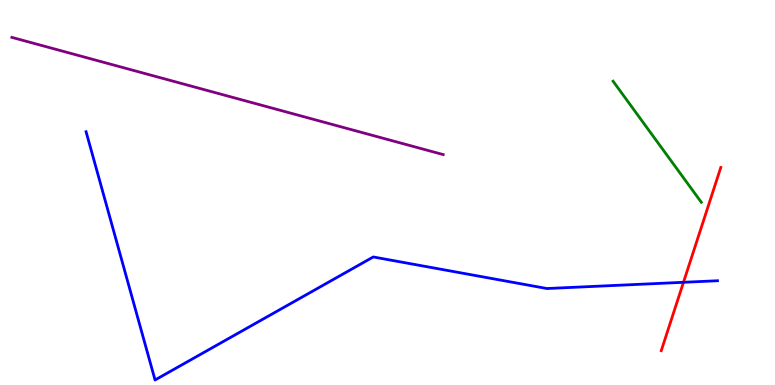[{'lines': ['blue', 'red'], 'intersections': [{'x': 8.82, 'y': 2.67}]}, {'lines': ['green', 'red'], 'intersections': []}, {'lines': ['purple', 'red'], 'intersections': []}, {'lines': ['blue', 'green'], 'intersections': []}, {'lines': ['blue', 'purple'], 'intersections': []}, {'lines': ['green', 'purple'], 'intersections': []}]